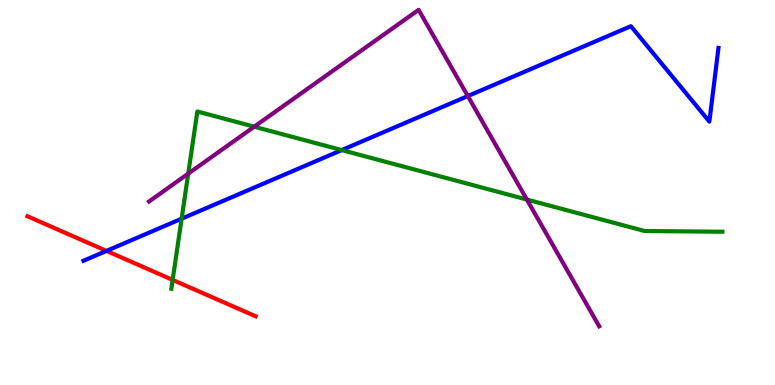[{'lines': ['blue', 'red'], 'intersections': [{'x': 1.37, 'y': 3.48}]}, {'lines': ['green', 'red'], 'intersections': [{'x': 2.23, 'y': 2.73}]}, {'lines': ['purple', 'red'], 'intersections': []}, {'lines': ['blue', 'green'], 'intersections': [{'x': 2.34, 'y': 4.32}, {'x': 4.41, 'y': 6.1}]}, {'lines': ['blue', 'purple'], 'intersections': [{'x': 6.04, 'y': 7.5}]}, {'lines': ['green', 'purple'], 'intersections': [{'x': 2.43, 'y': 5.49}, {'x': 3.28, 'y': 6.71}, {'x': 6.8, 'y': 4.82}]}]